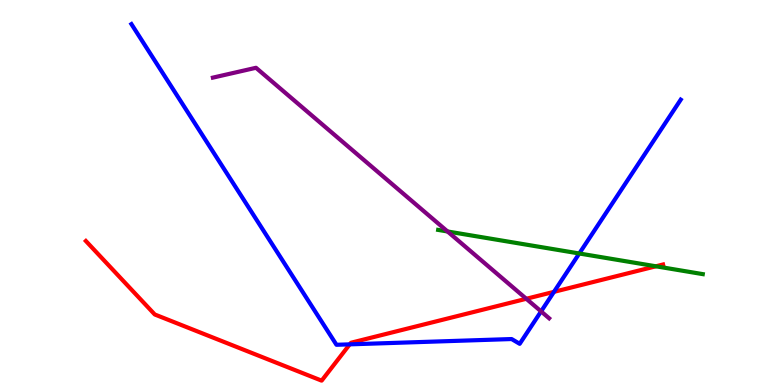[{'lines': ['blue', 'red'], 'intersections': [{'x': 4.51, 'y': 1.06}, {'x': 7.15, 'y': 2.42}]}, {'lines': ['green', 'red'], 'intersections': [{'x': 8.46, 'y': 3.08}]}, {'lines': ['purple', 'red'], 'intersections': [{'x': 6.79, 'y': 2.24}]}, {'lines': ['blue', 'green'], 'intersections': [{'x': 7.47, 'y': 3.42}]}, {'lines': ['blue', 'purple'], 'intersections': [{'x': 6.98, 'y': 1.91}]}, {'lines': ['green', 'purple'], 'intersections': [{'x': 5.77, 'y': 3.99}]}]